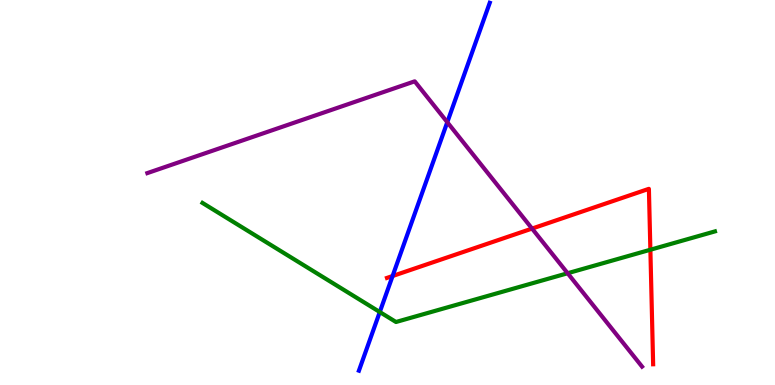[{'lines': ['blue', 'red'], 'intersections': [{'x': 5.07, 'y': 2.83}]}, {'lines': ['green', 'red'], 'intersections': [{'x': 8.39, 'y': 3.51}]}, {'lines': ['purple', 'red'], 'intersections': [{'x': 6.87, 'y': 4.06}]}, {'lines': ['blue', 'green'], 'intersections': [{'x': 4.9, 'y': 1.9}]}, {'lines': ['blue', 'purple'], 'intersections': [{'x': 5.77, 'y': 6.83}]}, {'lines': ['green', 'purple'], 'intersections': [{'x': 7.32, 'y': 2.9}]}]